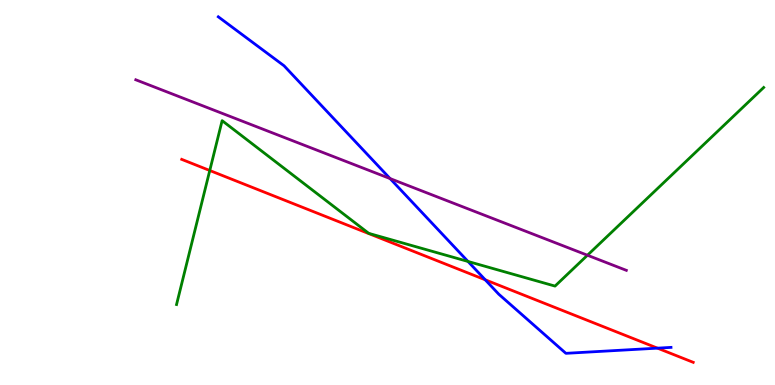[{'lines': ['blue', 'red'], 'intersections': [{'x': 6.26, 'y': 2.73}, {'x': 8.48, 'y': 0.957}]}, {'lines': ['green', 'red'], 'intersections': [{'x': 2.71, 'y': 5.57}]}, {'lines': ['purple', 'red'], 'intersections': []}, {'lines': ['blue', 'green'], 'intersections': [{'x': 6.04, 'y': 3.21}]}, {'lines': ['blue', 'purple'], 'intersections': [{'x': 5.03, 'y': 5.36}]}, {'lines': ['green', 'purple'], 'intersections': [{'x': 7.58, 'y': 3.37}]}]